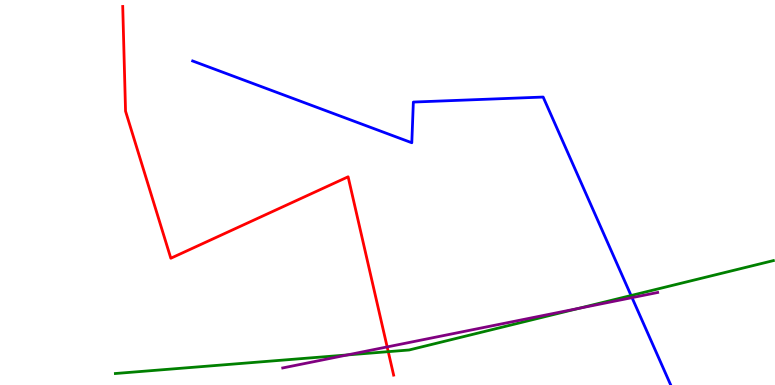[{'lines': ['blue', 'red'], 'intersections': []}, {'lines': ['green', 'red'], 'intersections': [{'x': 5.01, 'y': 0.866}]}, {'lines': ['purple', 'red'], 'intersections': [{'x': 5.0, 'y': 0.989}]}, {'lines': ['blue', 'green'], 'intersections': [{'x': 8.14, 'y': 2.32}]}, {'lines': ['blue', 'purple'], 'intersections': [{'x': 8.16, 'y': 2.27}]}, {'lines': ['green', 'purple'], 'intersections': [{'x': 4.48, 'y': 0.781}, {'x': 7.47, 'y': 1.99}]}]